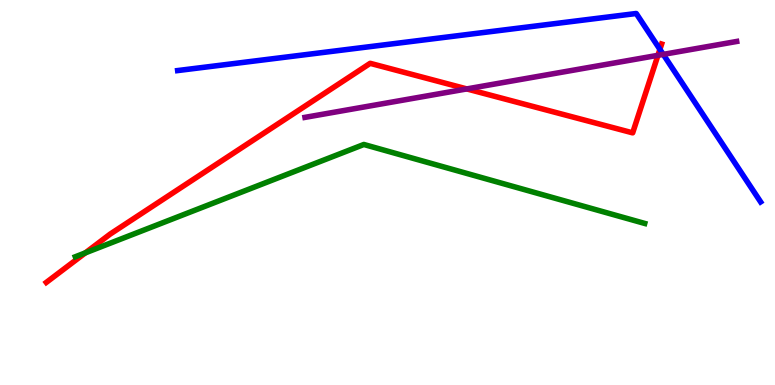[{'lines': ['blue', 'red'], 'intersections': [{'x': 8.51, 'y': 8.72}]}, {'lines': ['green', 'red'], 'intersections': [{'x': 1.1, 'y': 3.43}]}, {'lines': ['purple', 'red'], 'intersections': [{'x': 6.02, 'y': 7.69}, {'x': 8.49, 'y': 8.56}]}, {'lines': ['blue', 'green'], 'intersections': []}, {'lines': ['blue', 'purple'], 'intersections': [{'x': 8.56, 'y': 8.59}]}, {'lines': ['green', 'purple'], 'intersections': []}]